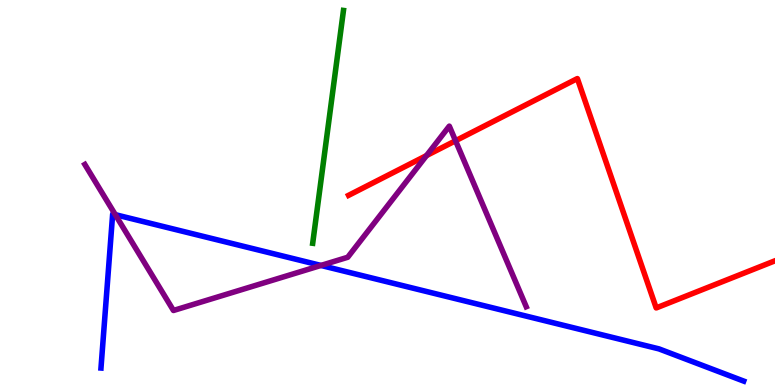[{'lines': ['blue', 'red'], 'intersections': []}, {'lines': ['green', 'red'], 'intersections': []}, {'lines': ['purple', 'red'], 'intersections': [{'x': 5.5, 'y': 5.96}, {'x': 5.88, 'y': 6.34}]}, {'lines': ['blue', 'green'], 'intersections': []}, {'lines': ['blue', 'purple'], 'intersections': [{'x': 1.49, 'y': 4.42}, {'x': 4.14, 'y': 3.11}]}, {'lines': ['green', 'purple'], 'intersections': []}]